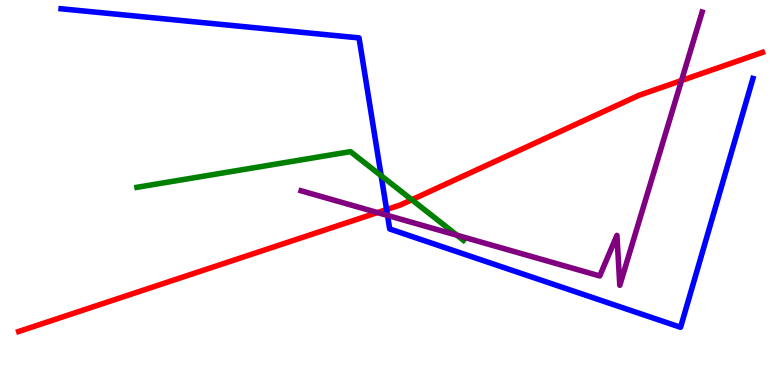[{'lines': ['blue', 'red'], 'intersections': [{'x': 4.99, 'y': 4.56}]}, {'lines': ['green', 'red'], 'intersections': [{'x': 5.31, 'y': 4.81}]}, {'lines': ['purple', 'red'], 'intersections': [{'x': 4.87, 'y': 4.48}, {'x': 8.79, 'y': 7.91}]}, {'lines': ['blue', 'green'], 'intersections': [{'x': 4.92, 'y': 5.44}]}, {'lines': ['blue', 'purple'], 'intersections': [{'x': 5.0, 'y': 4.4}]}, {'lines': ['green', 'purple'], 'intersections': [{'x': 5.9, 'y': 3.89}]}]